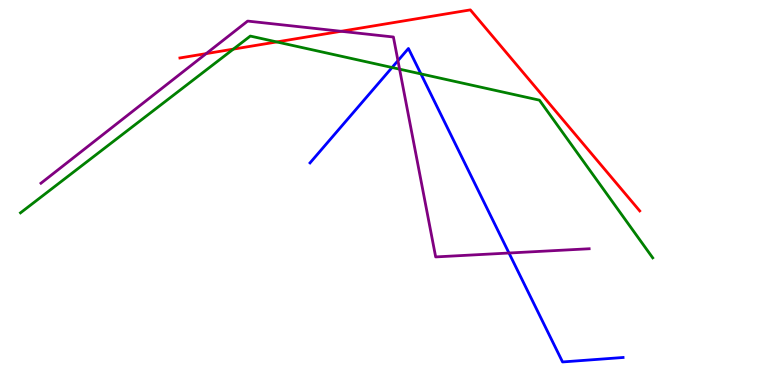[{'lines': ['blue', 'red'], 'intersections': []}, {'lines': ['green', 'red'], 'intersections': [{'x': 3.01, 'y': 8.72}, {'x': 3.57, 'y': 8.91}]}, {'lines': ['purple', 'red'], 'intersections': [{'x': 2.66, 'y': 8.61}, {'x': 4.4, 'y': 9.19}]}, {'lines': ['blue', 'green'], 'intersections': [{'x': 5.06, 'y': 8.25}, {'x': 5.43, 'y': 8.08}]}, {'lines': ['blue', 'purple'], 'intersections': [{'x': 5.13, 'y': 8.42}, {'x': 6.57, 'y': 3.43}]}, {'lines': ['green', 'purple'], 'intersections': [{'x': 5.16, 'y': 8.2}]}]